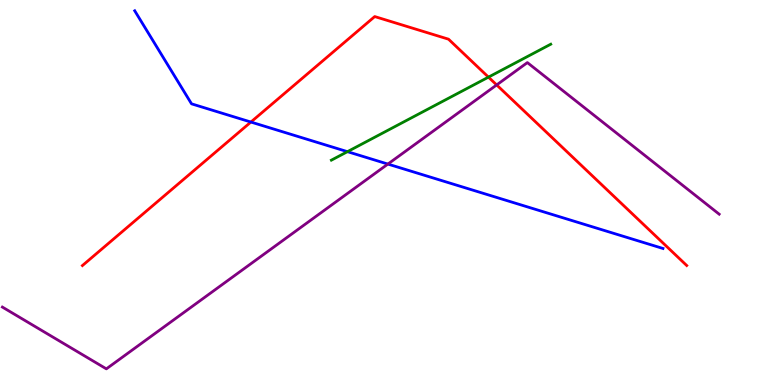[{'lines': ['blue', 'red'], 'intersections': [{'x': 3.24, 'y': 6.83}]}, {'lines': ['green', 'red'], 'intersections': [{'x': 6.3, 'y': 8.0}]}, {'lines': ['purple', 'red'], 'intersections': [{'x': 6.41, 'y': 7.79}]}, {'lines': ['blue', 'green'], 'intersections': [{'x': 4.48, 'y': 6.06}]}, {'lines': ['blue', 'purple'], 'intersections': [{'x': 5.0, 'y': 5.74}]}, {'lines': ['green', 'purple'], 'intersections': []}]